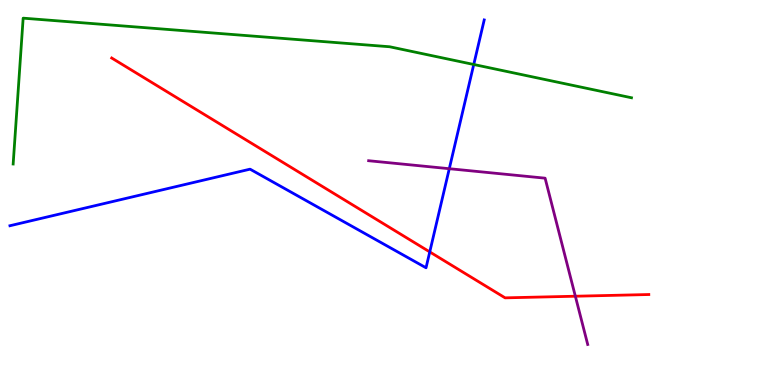[{'lines': ['blue', 'red'], 'intersections': [{'x': 5.55, 'y': 3.46}]}, {'lines': ['green', 'red'], 'intersections': []}, {'lines': ['purple', 'red'], 'intersections': [{'x': 7.42, 'y': 2.31}]}, {'lines': ['blue', 'green'], 'intersections': [{'x': 6.11, 'y': 8.32}]}, {'lines': ['blue', 'purple'], 'intersections': [{'x': 5.8, 'y': 5.62}]}, {'lines': ['green', 'purple'], 'intersections': []}]